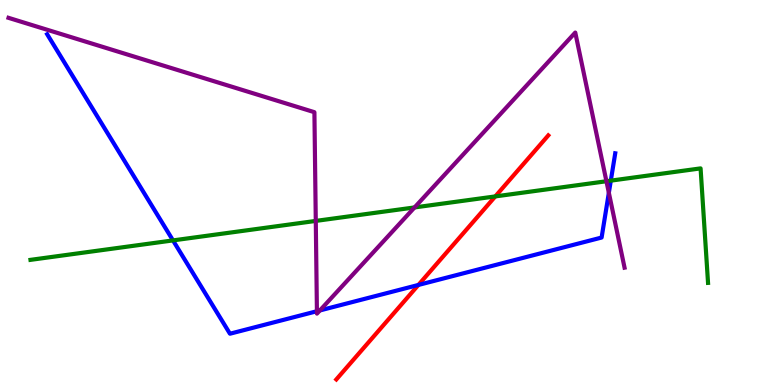[{'lines': ['blue', 'red'], 'intersections': [{'x': 5.4, 'y': 2.6}]}, {'lines': ['green', 'red'], 'intersections': [{'x': 6.39, 'y': 4.9}]}, {'lines': ['purple', 'red'], 'intersections': []}, {'lines': ['blue', 'green'], 'intersections': [{'x': 2.23, 'y': 3.76}, {'x': 7.88, 'y': 5.31}]}, {'lines': ['blue', 'purple'], 'intersections': [{'x': 4.09, 'y': 1.92}, {'x': 4.13, 'y': 1.94}, {'x': 7.86, 'y': 4.99}]}, {'lines': ['green', 'purple'], 'intersections': [{'x': 4.07, 'y': 4.26}, {'x': 5.35, 'y': 4.61}, {'x': 7.82, 'y': 5.29}]}]